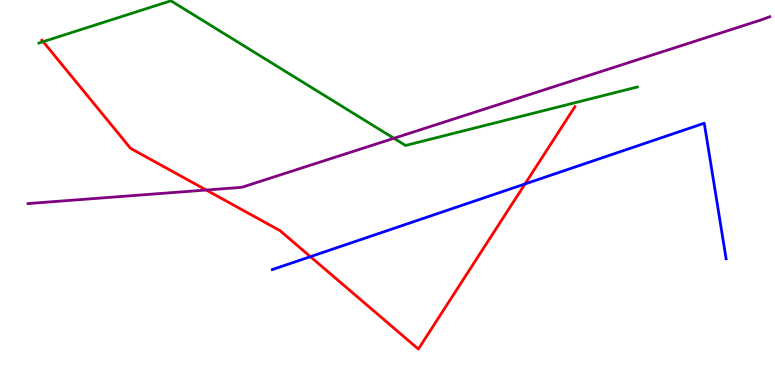[{'lines': ['blue', 'red'], 'intersections': [{'x': 4.01, 'y': 3.33}, {'x': 6.77, 'y': 5.22}]}, {'lines': ['green', 'red'], 'intersections': [{'x': 0.557, 'y': 8.92}]}, {'lines': ['purple', 'red'], 'intersections': [{'x': 2.66, 'y': 5.06}]}, {'lines': ['blue', 'green'], 'intersections': []}, {'lines': ['blue', 'purple'], 'intersections': []}, {'lines': ['green', 'purple'], 'intersections': [{'x': 5.08, 'y': 6.41}]}]